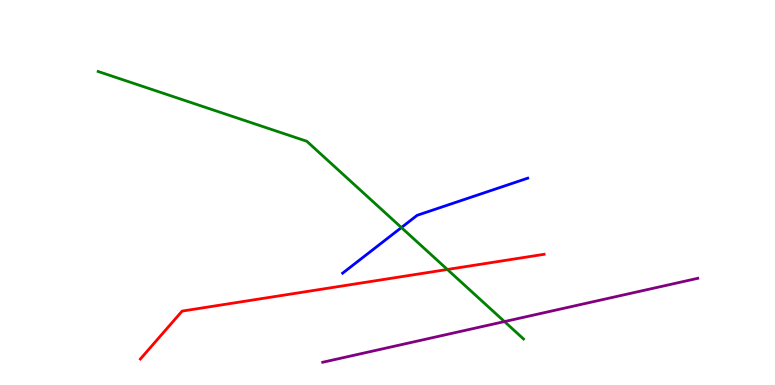[{'lines': ['blue', 'red'], 'intersections': []}, {'lines': ['green', 'red'], 'intersections': [{'x': 5.77, 'y': 3.0}]}, {'lines': ['purple', 'red'], 'intersections': []}, {'lines': ['blue', 'green'], 'intersections': [{'x': 5.18, 'y': 4.09}]}, {'lines': ['blue', 'purple'], 'intersections': []}, {'lines': ['green', 'purple'], 'intersections': [{'x': 6.51, 'y': 1.65}]}]